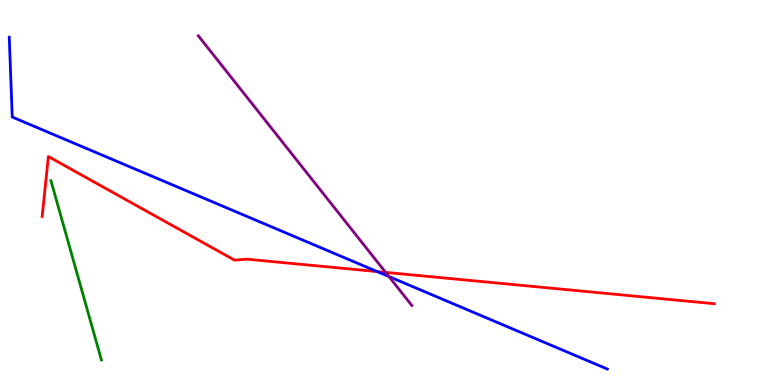[{'lines': ['blue', 'red'], 'intersections': [{'x': 4.87, 'y': 2.95}]}, {'lines': ['green', 'red'], 'intersections': []}, {'lines': ['purple', 'red'], 'intersections': [{'x': 4.98, 'y': 2.92}]}, {'lines': ['blue', 'green'], 'intersections': []}, {'lines': ['blue', 'purple'], 'intersections': [{'x': 5.02, 'y': 2.82}]}, {'lines': ['green', 'purple'], 'intersections': []}]